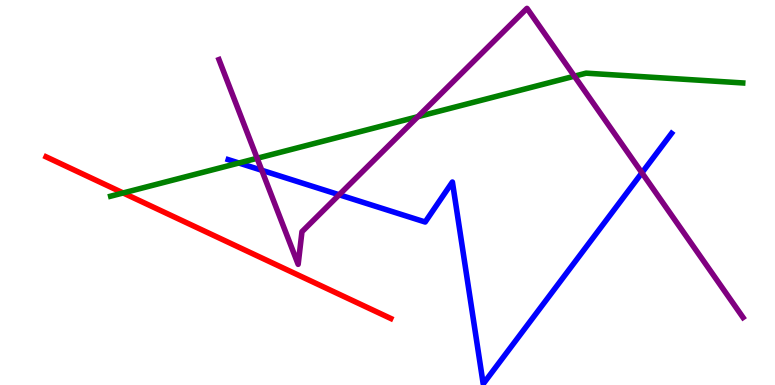[{'lines': ['blue', 'red'], 'intersections': []}, {'lines': ['green', 'red'], 'intersections': [{'x': 1.59, 'y': 4.99}]}, {'lines': ['purple', 'red'], 'intersections': []}, {'lines': ['blue', 'green'], 'intersections': [{'x': 3.08, 'y': 5.77}]}, {'lines': ['blue', 'purple'], 'intersections': [{'x': 3.38, 'y': 5.58}, {'x': 4.38, 'y': 4.94}, {'x': 8.28, 'y': 5.51}]}, {'lines': ['green', 'purple'], 'intersections': [{'x': 3.32, 'y': 5.89}, {'x': 5.39, 'y': 6.97}, {'x': 7.41, 'y': 8.02}]}]